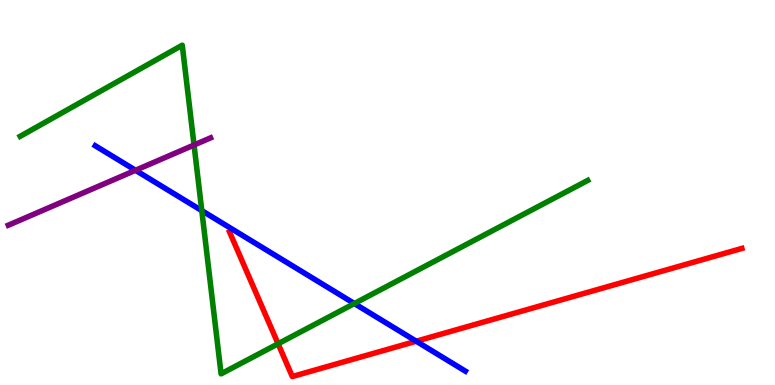[{'lines': ['blue', 'red'], 'intersections': [{'x': 5.37, 'y': 1.14}]}, {'lines': ['green', 'red'], 'intersections': [{'x': 3.59, 'y': 1.07}]}, {'lines': ['purple', 'red'], 'intersections': []}, {'lines': ['blue', 'green'], 'intersections': [{'x': 2.6, 'y': 4.53}, {'x': 4.57, 'y': 2.12}]}, {'lines': ['blue', 'purple'], 'intersections': [{'x': 1.75, 'y': 5.58}]}, {'lines': ['green', 'purple'], 'intersections': [{'x': 2.5, 'y': 6.23}]}]